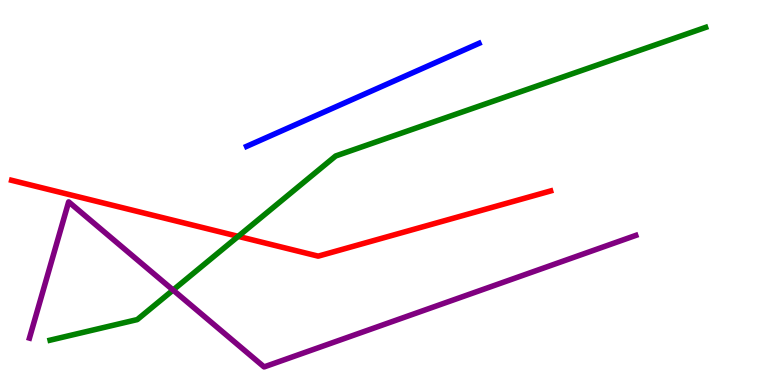[{'lines': ['blue', 'red'], 'intersections': []}, {'lines': ['green', 'red'], 'intersections': [{'x': 3.07, 'y': 3.86}]}, {'lines': ['purple', 'red'], 'intersections': []}, {'lines': ['blue', 'green'], 'intersections': []}, {'lines': ['blue', 'purple'], 'intersections': []}, {'lines': ['green', 'purple'], 'intersections': [{'x': 2.23, 'y': 2.47}]}]